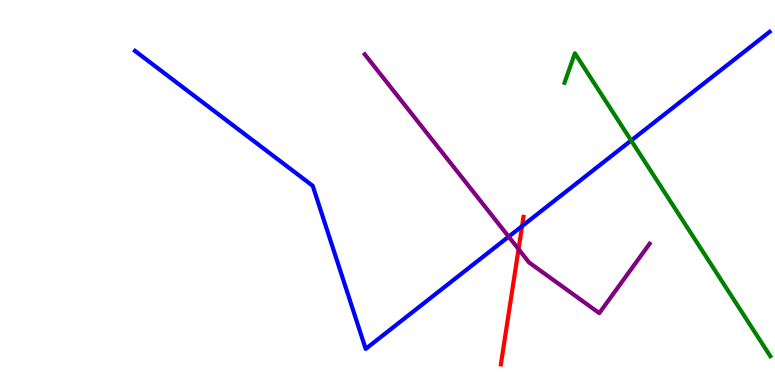[{'lines': ['blue', 'red'], 'intersections': [{'x': 6.74, 'y': 4.13}]}, {'lines': ['green', 'red'], 'intersections': []}, {'lines': ['purple', 'red'], 'intersections': [{'x': 6.69, 'y': 3.53}]}, {'lines': ['blue', 'green'], 'intersections': [{'x': 8.14, 'y': 6.35}]}, {'lines': ['blue', 'purple'], 'intersections': [{'x': 6.56, 'y': 3.85}]}, {'lines': ['green', 'purple'], 'intersections': []}]